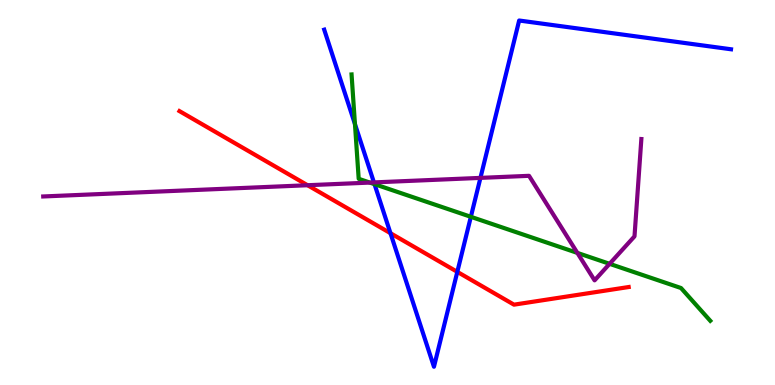[{'lines': ['blue', 'red'], 'intersections': [{'x': 5.04, 'y': 3.94}, {'x': 5.9, 'y': 2.94}]}, {'lines': ['green', 'red'], 'intersections': []}, {'lines': ['purple', 'red'], 'intersections': [{'x': 3.97, 'y': 5.19}]}, {'lines': ['blue', 'green'], 'intersections': [{'x': 4.58, 'y': 6.78}, {'x': 4.83, 'y': 5.22}, {'x': 6.08, 'y': 4.37}]}, {'lines': ['blue', 'purple'], 'intersections': [{'x': 4.82, 'y': 5.26}, {'x': 6.2, 'y': 5.38}]}, {'lines': ['green', 'purple'], 'intersections': [{'x': 4.77, 'y': 5.26}, {'x': 7.45, 'y': 3.43}, {'x': 7.87, 'y': 3.15}]}]